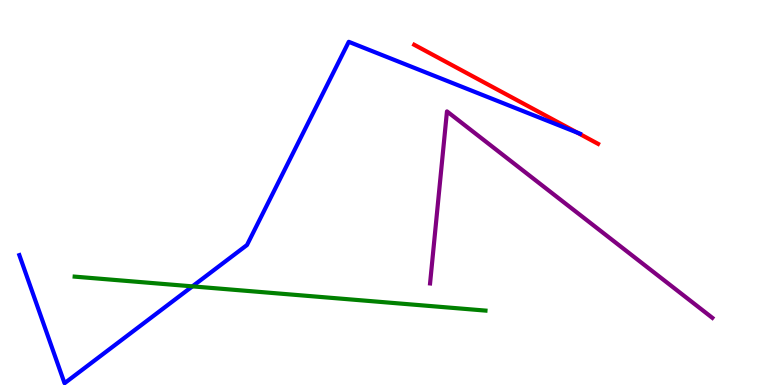[{'lines': ['blue', 'red'], 'intersections': [{'x': 7.45, 'y': 6.56}]}, {'lines': ['green', 'red'], 'intersections': []}, {'lines': ['purple', 'red'], 'intersections': []}, {'lines': ['blue', 'green'], 'intersections': [{'x': 2.48, 'y': 2.56}]}, {'lines': ['blue', 'purple'], 'intersections': []}, {'lines': ['green', 'purple'], 'intersections': []}]